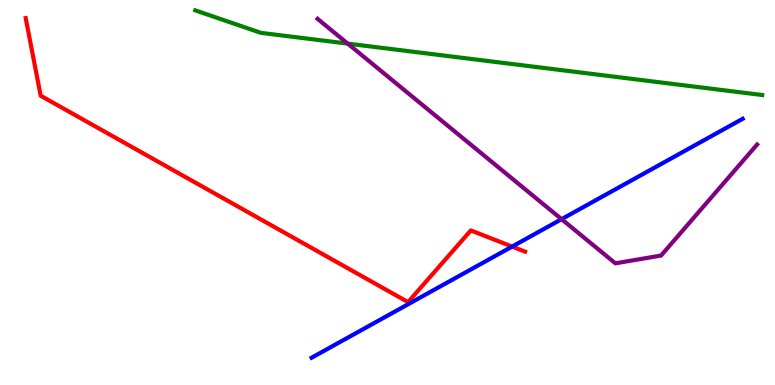[{'lines': ['blue', 'red'], 'intersections': [{'x': 6.61, 'y': 3.6}]}, {'lines': ['green', 'red'], 'intersections': []}, {'lines': ['purple', 'red'], 'intersections': []}, {'lines': ['blue', 'green'], 'intersections': []}, {'lines': ['blue', 'purple'], 'intersections': [{'x': 7.25, 'y': 4.31}]}, {'lines': ['green', 'purple'], 'intersections': [{'x': 4.49, 'y': 8.87}]}]